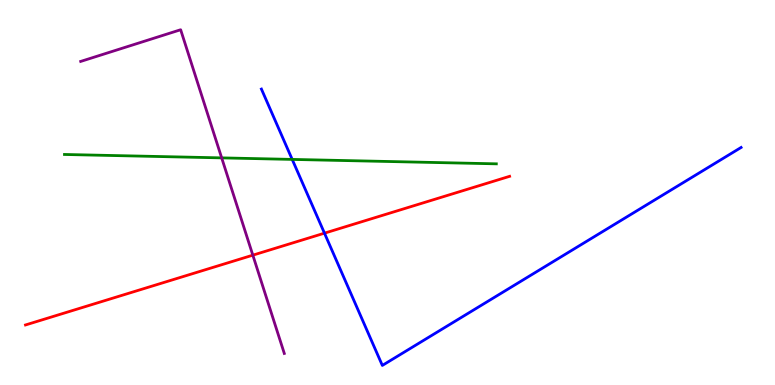[{'lines': ['blue', 'red'], 'intersections': [{'x': 4.19, 'y': 3.94}]}, {'lines': ['green', 'red'], 'intersections': []}, {'lines': ['purple', 'red'], 'intersections': [{'x': 3.26, 'y': 3.37}]}, {'lines': ['blue', 'green'], 'intersections': [{'x': 3.77, 'y': 5.86}]}, {'lines': ['blue', 'purple'], 'intersections': []}, {'lines': ['green', 'purple'], 'intersections': [{'x': 2.86, 'y': 5.9}]}]